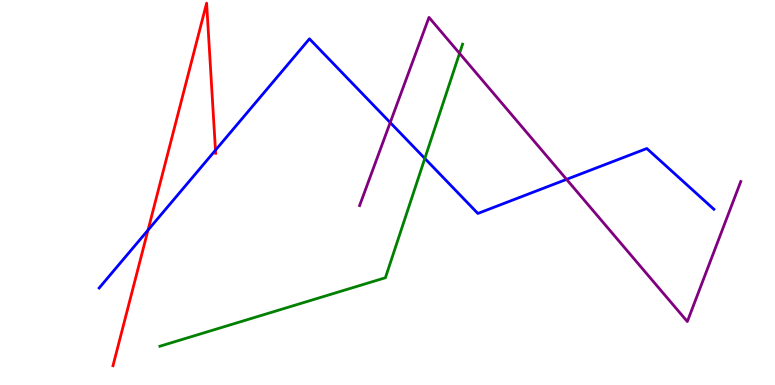[{'lines': ['blue', 'red'], 'intersections': [{'x': 1.91, 'y': 4.02}, {'x': 2.78, 'y': 6.1}]}, {'lines': ['green', 'red'], 'intersections': []}, {'lines': ['purple', 'red'], 'intersections': []}, {'lines': ['blue', 'green'], 'intersections': [{'x': 5.48, 'y': 5.88}]}, {'lines': ['blue', 'purple'], 'intersections': [{'x': 5.03, 'y': 6.82}, {'x': 7.31, 'y': 5.34}]}, {'lines': ['green', 'purple'], 'intersections': [{'x': 5.93, 'y': 8.61}]}]